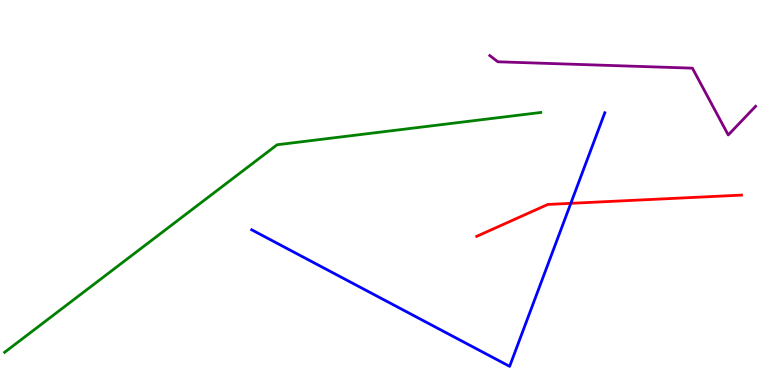[{'lines': ['blue', 'red'], 'intersections': [{'x': 7.37, 'y': 4.72}]}, {'lines': ['green', 'red'], 'intersections': []}, {'lines': ['purple', 'red'], 'intersections': []}, {'lines': ['blue', 'green'], 'intersections': []}, {'lines': ['blue', 'purple'], 'intersections': []}, {'lines': ['green', 'purple'], 'intersections': []}]